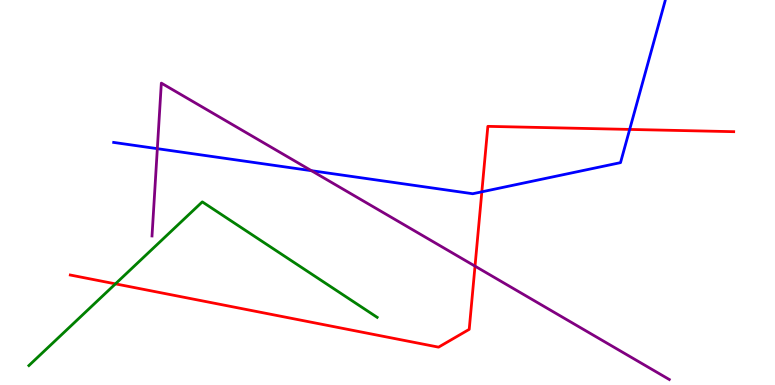[{'lines': ['blue', 'red'], 'intersections': [{'x': 6.22, 'y': 5.02}, {'x': 8.12, 'y': 6.64}]}, {'lines': ['green', 'red'], 'intersections': [{'x': 1.49, 'y': 2.63}]}, {'lines': ['purple', 'red'], 'intersections': [{'x': 6.13, 'y': 3.09}]}, {'lines': ['blue', 'green'], 'intersections': []}, {'lines': ['blue', 'purple'], 'intersections': [{'x': 2.03, 'y': 6.14}, {'x': 4.02, 'y': 5.57}]}, {'lines': ['green', 'purple'], 'intersections': []}]